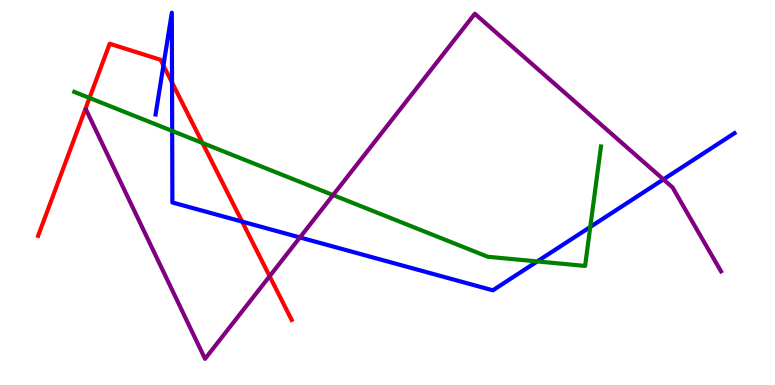[{'lines': ['blue', 'red'], 'intersections': [{'x': 2.11, 'y': 8.3}, {'x': 2.22, 'y': 7.86}, {'x': 3.12, 'y': 4.24}]}, {'lines': ['green', 'red'], 'intersections': [{'x': 1.15, 'y': 7.46}, {'x': 2.61, 'y': 6.29}]}, {'lines': ['purple', 'red'], 'intersections': [{'x': 3.48, 'y': 2.83}]}, {'lines': ['blue', 'green'], 'intersections': [{'x': 2.22, 'y': 6.6}, {'x': 6.93, 'y': 3.21}, {'x': 7.62, 'y': 4.11}]}, {'lines': ['blue', 'purple'], 'intersections': [{'x': 3.87, 'y': 3.83}, {'x': 8.56, 'y': 5.34}]}, {'lines': ['green', 'purple'], 'intersections': [{'x': 4.3, 'y': 4.93}]}]